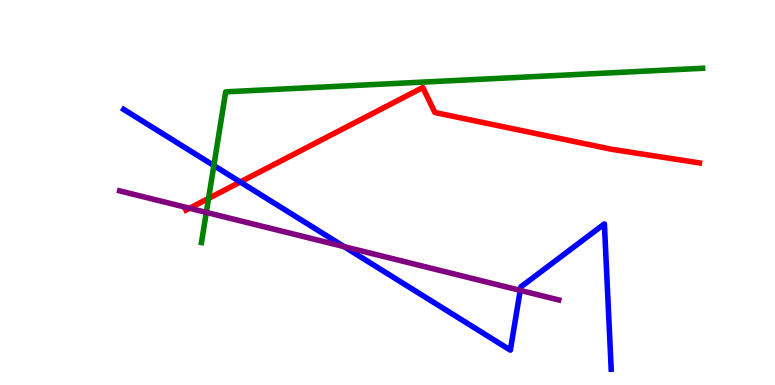[{'lines': ['blue', 'red'], 'intersections': [{'x': 3.1, 'y': 5.27}]}, {'lines': ['green', 'red'], 'intersections': [{'x': 2.69, 'y': 4.85}]}, {'lines': ['purple', 'red'], 'intersections': [{'x': 2.45, 'y': 4.59}]}, {'lines': ['blue', 'green'], 'intersections': [{'x': 2.76, 'y': 5.7}]}, {'lines': ['blue', 'purple'], 'intersections': [{'x': 4.44, 'y': 3.59}, {'x': 6.71, 'y': 2.46}]}, {'lines': ['green', 'purple'], 'intersections': [{'x': 2.66, 'y': 4.48}]}]